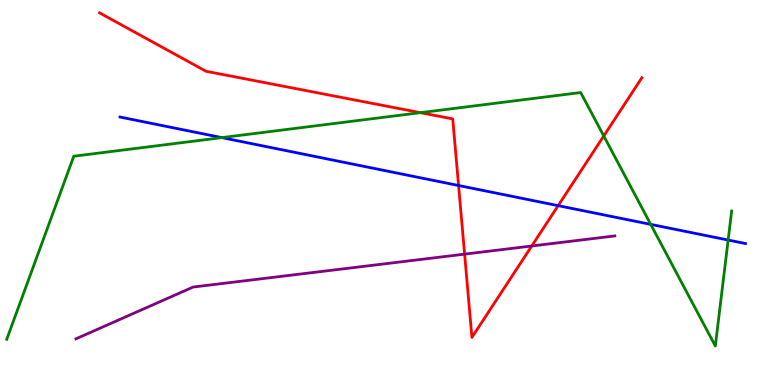[{'lines': ['blue', 'red'], 'intersections': [{'x': 5.92, 'y': 5.18}, {'x': 7.2, 'y': 4.66}]}, {'lines': ['green', 'red'], 'intersections': [{'x': 5.42, 'y': 7.07}, {'x': 7.79, 'y': 6.47}]}, {'lines': ['purple', 'red'], 'intersections': [{'x': 5.99, 'y': 3.4}, {'x': 6.86, 'y': 3.61}]}, {'lines': ['blue', 'green'], 'intersections': [{'x': 2.86, 'y': 6.43}, {'x': 8.4, 'y': 4.17}, {'x': 9.4, 'y': 3.77}]}, {'lines': ['blue', 'purple'], 'intersections': []}, {'lines': ['green', 'purple'], 'intersections': []}]